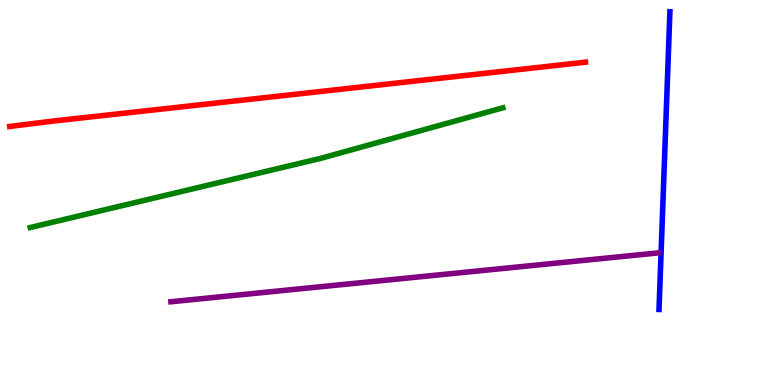[{'lines': ['blue', 'red'], 'intersections': []}, {'lines': ['green', 'red'], 'intersections': []}, {'lines': ['purple', 'red'], 'intersections': []}, {'lines': ['blue', 'green'], 'intersections': []}, {'lines': ['blue', 'purple'], 'intersections': []}, {'lines': ['green', 'purple'], 'intersections': []}]